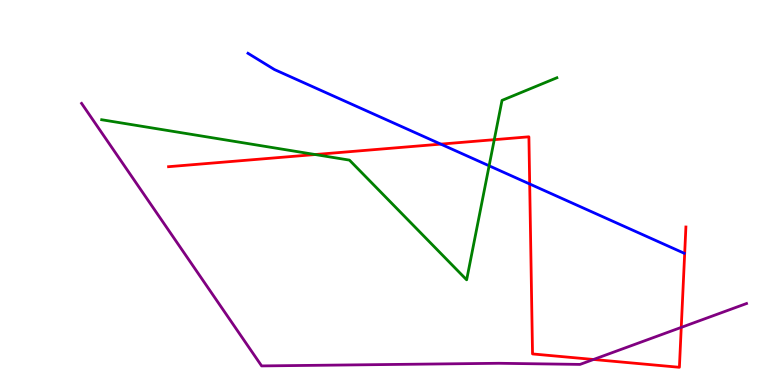[{'lines': ['blue', 'red'], 'intersections': [{'x': 5.69, 'y': 6.26}, {'x': 6.83, 'y': 5.22}]}, {'lines': ['green', 'red'], 'intersections': [{'x': 4.07, 'y': 5.99}, {'x': 6.38, 'y': 6.37}]}, {'lines': ['purple', 'red'], 'intersections': [{'x': 7.66, 'y': 0.663}, {'x': 8.79, 'y': 1.5}]}, {'lines': ['blue', 'green'], 'intersections': [{'x': 6.31, 'y': 5.69}]}, {'lines': ['blue', 'purple'], 'intersections': []}, {'lines': ['green', 'purple'], 'intersections': []}]